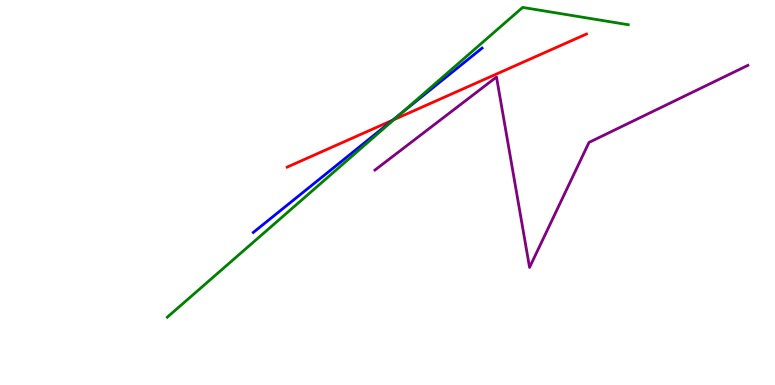[{'lines': ['blue', 'red'], 'intersections': [{'x': 5.07, 'y': 6.88}]}, {'lines': ['green', 'red'], 'intersections': [{'x': 5.08, 'y': 6.89}]}, {'lines': ['purple', 'red'], 'intersections': []}, {'lines': ['blue', 'green'], 'intersections': [{'x': 5.18, 'y': 7.06}]}, {'lines': ['blue', 'purple'], 'intersections': []}, {'lines': ['green', 'purple'], 'intersections': []}]